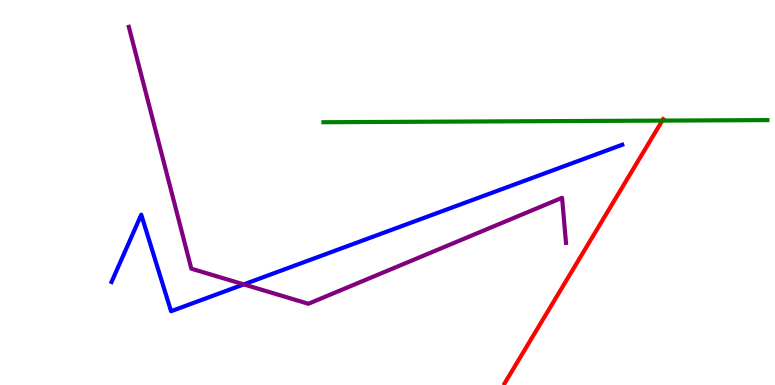[{'lines': ['blue', 'red'], 'intersections': []}, {'lines': ['green', 'red'], 'intersections': [{'x': 8.55, 'y': 6.87}]}, {'lines': ['purple', 'red'], 'intersections': []}, {'lines': ['blue', 'green'], 'intersections': []}, {'lines': ['blue', 'purple'], 'intersections': [{'x': 3.15, 'y': 2.61}]}, {'lines': ['green', 'purple'], 'intersections': []}]